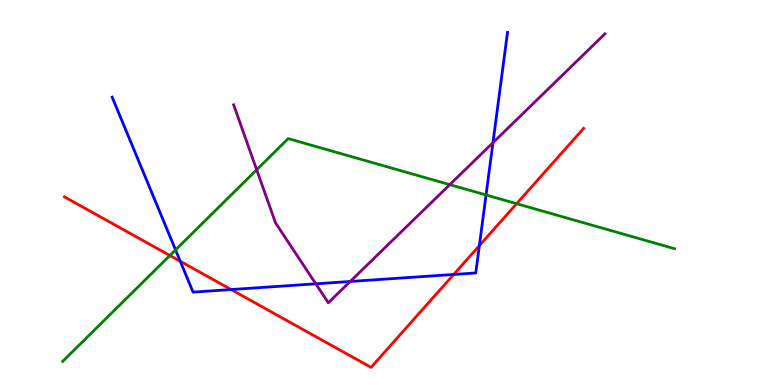[{'lines': ['blue', 'red'], 'intersections': [{'x': 2.33, 'y': 3.21}, {'x': 2.98, 'y': 2.48}, {'x': 5.85, 'y': 2.87}, {'x': 6.19, 'y': 3.62}]}, {'lines': ['green', 'red'], 'intersections': [{'x': 2.19, 'y': 3.36}, {'x': 6.67, 'y': 4.71}]}, {'lines': ['purple', 'red'], 'intersections': []}, {'lines': ['blue', 'green'], 'intersections': [{'x': 2.27, 'y': 3.51}, {'x': 6.27, 'y': 4.94}]}, {'lines': ['blue', 'purple'], 'intersections': [{'x': 4.07, 'y': 2.63}, {'x': 4.52, 'y': 2.69}, {'x': 6.36, 'y': 6.29}]}, {'lines': ['green', 'purple'], 'intersections': [{'x': 3.31, 'y': 5.59}, {'x': 5.8, 'y': 5.2}]}]